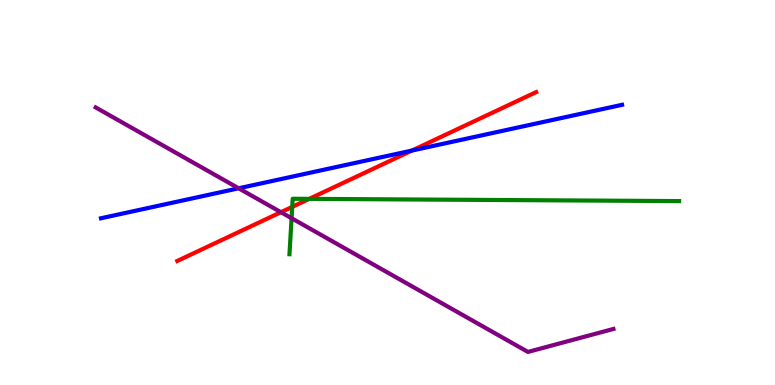[{'lines': ['blue', 'red'], 'intersections': [{'x': 5.32, 'y': 6.09}]}, {'lines': ['green', 'red'], 'intersections': [{'x': 3.77, 'y': 4.63}, {'x': 3.99, 'y': 4.83}]}, {'lines': ['purple', 'red'], 'intersections': [{'x': 3.62, 'y': 4.49}]}, {'lines': ['blue', 'green'], 'intersections': []}, {'lines': ['blue', 'purple'], 'intersections': [{'x': 3.08, 'y': 5.11}]}, {'lines': ['green', 'purple'], 'intersections': [{'x': 3.76, 'y': 4.33}]}]